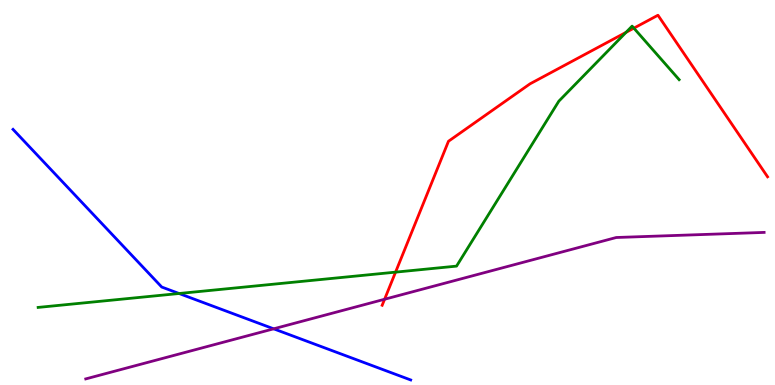[{'lines': ['blue', 'red'], 'intersections': []}, {'lines': ['green', 'red'], 'intersections': [{'x': 5.1, 'y': 2.93}, {'x': 8.08, 'y': 9.16}, {'x': 8.18, 'y': 9.27}]}, {'lines': ['purple', 'red'], 'intersections': [{'x': 4.96, 'y': 2.23}]}, {'lines': ['blue', 'green'], 'intersections': [{'x': 2.31, 'y': 2.38}]}, {'lines': ['blue', 'purple'], 'intersections': [{'x': 3.53, 'y': 1.46}]}, {'lines': ['green', 'purple'], 'intersections': []}]